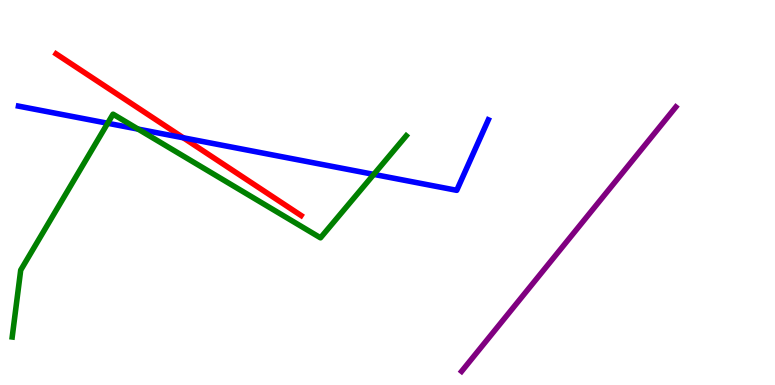[{'lines': ['blue', 'red'], 'intersections': [{'x': 2.37, 'y': 6.42}]}, {'lines': ['green', 'red'], 'intersections': []}, {'lines': ['purple', 'red'], 'intersections': []}, {'lines': ['blue', 'green'], 'intersections': [{'x': 1.39, 'y': 6.8}, {'x': 1.78, 'y': 6.65}, {'x': 4.82, 'y': 5.47}]}, {'lines': ['blue', 'purple'], 'intersections': []}, {'lines': ['green', 'purple'], 'intersections': []}]